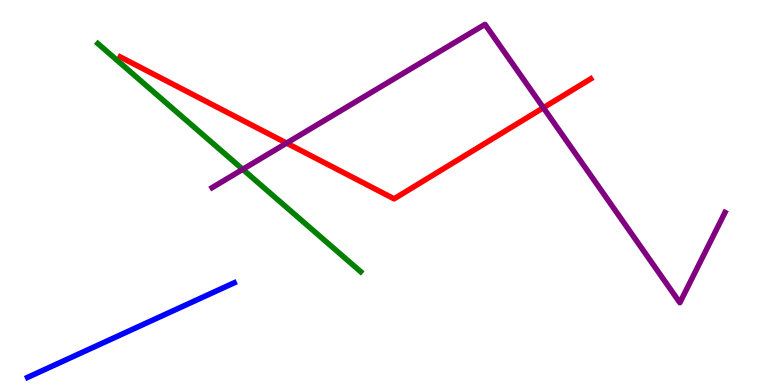[{'lines': ['blue', 'red'], 'intersections': []}, {'lines': ['green', 'red'], 'intersections': []}, {'lines': ['purple', 'red'], 'intersections': [{'x': 3.7, 'y': 6.28}, {'x': 7.01, 'y': 7.2}]}, {'lines': ['blue', 'green'], 'intersections': []}, {'lines': ['blue', 'purple'], 'intersections': []}, {'lines': ['green', 'purple'], 'intersections': [{'x': 3.13, 'y': 5.6}]}]